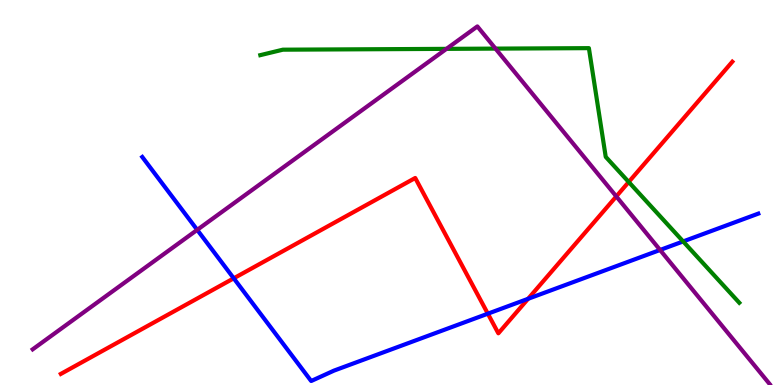[{'lines': ['blue', 'red'], 'intersections': [{'x': 3.02, 'y': 2.77}, {'x': 6.29, 'y': 1.85}, {'x': 6.81, 'y': 2.24}]}, {'lines': ['green', 'red'], 'intersections': [{'x': 8.11, 'y': 5.27}]}, {'lines': ['purple', 'red'], 'intersections': [{'x': 7.95, 'y': 4.9}]}, {'lines': ['blue', 'green'], 'intersections': [{'x': 8.81, 'y': 3.73}]}, {'lines': ['blue', 'purple'], 'intersections': [{'x': 2.54, 'y': 4.03}, {'x': 8.52, 'y': 3.51}]}, {'lines': ['green', 'purple'], 'intersections': [{'x': 5.76, 'y': 8.73}, {'x': 6.39, 'y': 8.74}]}]